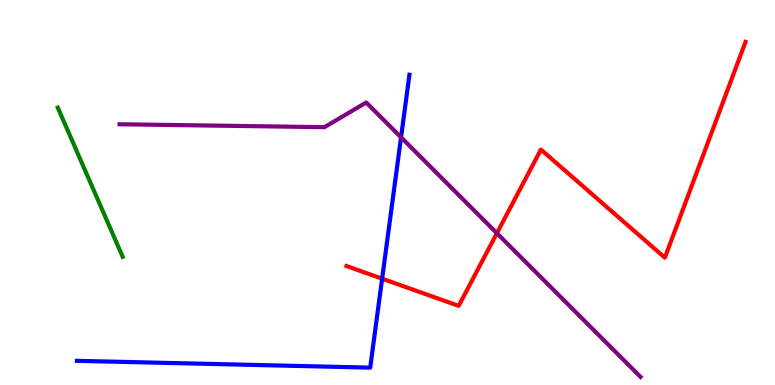[{'lines': ['blue', 'red'], 'intersections': [{'x': 4.93, 'y': 2.76}]}, {'lines': ['green', 'red'], 'intersections': []}, {'lines': ['purple', 'red'], 'intersections': [{'x': 6.41, 'y': 3.94}]}, {'lines': ['blue', 'green'], 'intersections': []}, {'lines': ['blue', 'purple'], 'intersections': [{'x': 5.17, 'y': 6.43}]}, {'lines': ['green', 'purple'], 'intersections': []}]